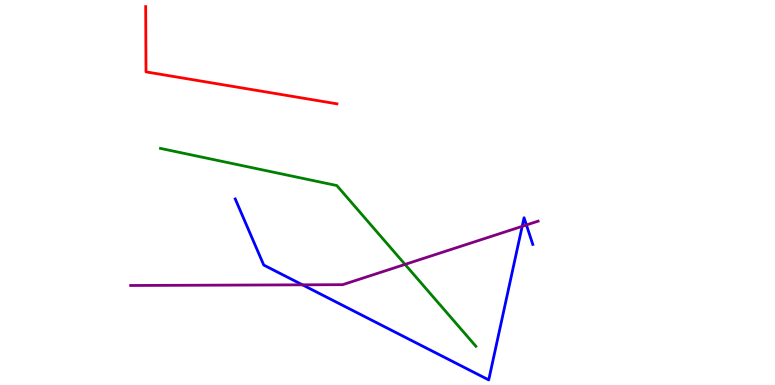[{'lines': ['blue', 'red'], 'intersections': []}, {'lines': ['green', 'red'], 'intersections': []}, {'lines': ['purple', 'red'], 'intersections': []}, {'lines': ['blue', 'green'], 'intersections': []}, {'lines': ['blue', 'purple'], 'intersections': [{'x': 3.9, 'y': 2.6}, {'x': 6.74, 'y': 4.12}, {'x': 6.79, 'y': 4.16}]}, {'lines': ['green', 'purple'], 'intersections': [{'x': 5.23, 'y': 3.13}]}]